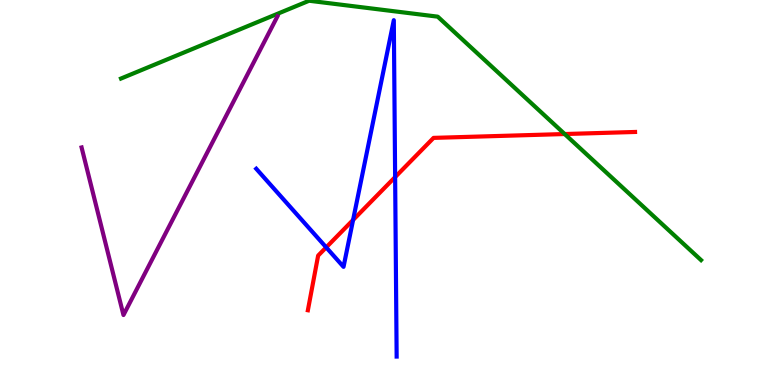[{'lines': ['blue', 'red'], 'intersections': [{'x': 4.21, 'y': 3.57}, {'x': 4.56, 'y': 4.29}, {'x': 5.1, 'y': 5.4}]}, {'lines': ['green', 'red'], 'intersections': [{'x': 7.29, 'y': 6.52}]}, {'lines': ['purple', 'red'], 'intersections': []}, {'lines': ['blue', 'green'], 'intersections': []}, {'lines': ['blue', 'purple'], 'intersections': []}, {'lines': ['green', 'purple'], 'intersections': []}]